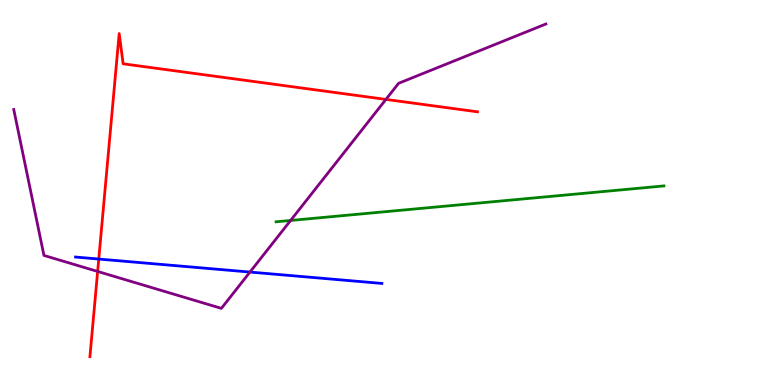[{'lines': ['blue', 'red'], 'intersections': [{'x': 1.27, 'y': 3.27}]}, {'lines': ['green', 'red'], 'intersections': []}, {'lines': ['purple', 'red'], 'intersections': [{'x': 1.26, 'y': 2.95}, {'x': 4.98, 'y': 7.42}]}, {'lines': ['blue', 'green'], 'intersections': []}, {'lines': ['blue', 'purple'], 'intersections': [{'x': 3.23, 'y': 2.93}]}, {'lines': ['green', 'purple'], 'intersections': [{'x': 3.75, 'y': 4.27}]}]